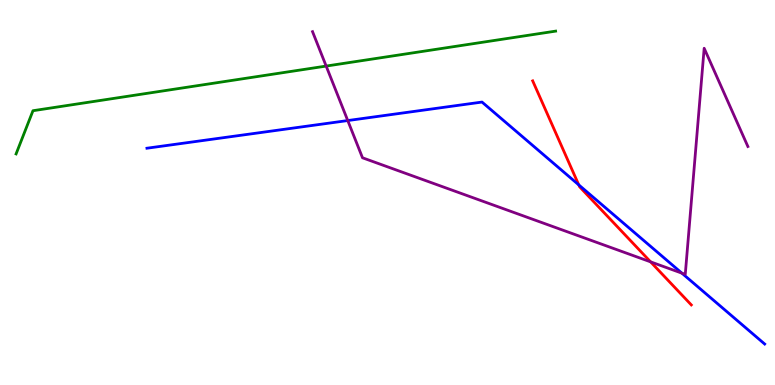[{'lines': ['blue', 'red'], 'intersections': [{'x': 7.47, 'y': 5.2}]}, {'lines': ['green', 'red'], 'intersections': []}, {'lines': ['purple', 'red'], 'intersections': [{'x': 8.39, 'y': 3.2}]}, {'lines': ['blue', 'green'], 'intersections': []}, {'lines': ['blue', 'purple'], 'intersections': [{'x': 4.49, 'y': 6.87}, {'x': 8.8, 'y': 2.9}]}, {'lines': ['green', 'purple'], 'intersections': [{'x': 4.21, 'y': 8.28}]}]